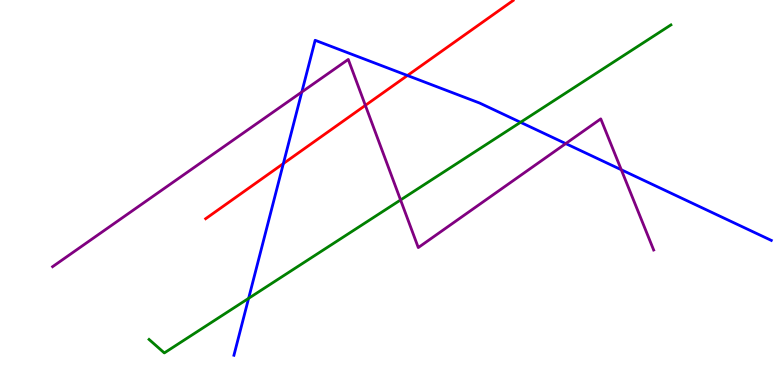[{'lines': ['blue', 'red'], 'intersections': [{'x': 3.66, 'y': 5.75}, {'x': 5.26, 'y': 8.04}]}, {'lines': ['green', 'red'], 'intersections': []}, {'lines': ['purple', 'red'], 'intersections': [{'x': 4.71, 'y': 7.26}]}, {'lines': ['blue', 'green'], 'intersections': [{'x': 3.21, 'y': 2.25}, {'x': 6.72, 'y': 6.82}]}, {'lines': ['blue', 'purple'], 'intersections': [{'x': 3.89, 'y': 7.61}, {'x': 7.3, 'y': 6.27}, {'x': 8.02, 'y': 5.59}]}, {'lines': ['green', 'purple'], 'intersections': [{'x': 5.17, 'y': 4.81}]}]